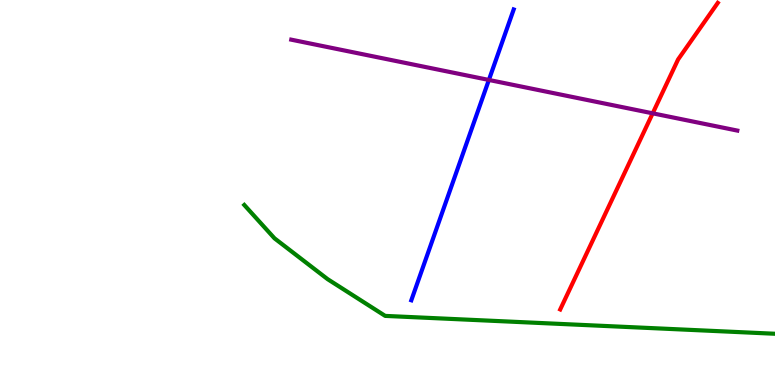[{'lines': ['blue', 'red'], 'intersections': []}, {'lines': ['green', 'red'], 'intersections': []}, {'lines': ['purple', 'red'], 'intersections': [{'x': 8.42, 'y': 7.06}]}, {'lines': ['blue', 'green'], 'intersections': []}, {'lines': ['blue', 'purple'], 'intersections': [{'x': 6.31, 'y': 7.92}]}, {'lines': ['green', 'purple'], 'intersections': []}]